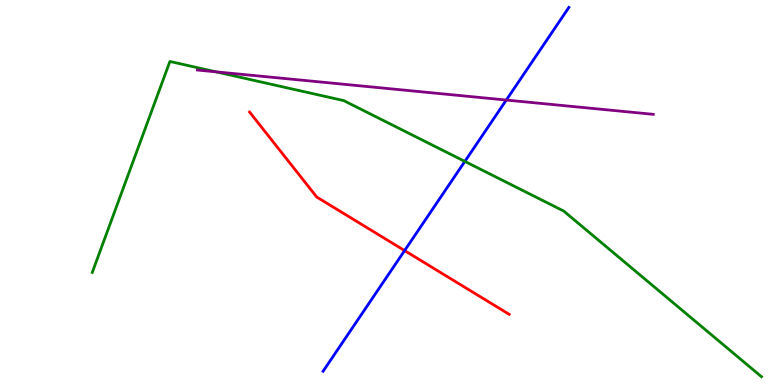[{'lines': ['blue', 'red'], 'intersections': [{'x': 5.22, 'y': 3.49}]}, {'lines': ['green', 'red'], 'intersections': []}, {'lines': ['purple', 'red'], 'intersections': []}, {'lines': ['blue', 'green'], 'intersections': [{'x': 6.0, 'y': 5.81}]}, {'lines': ['blue', 'purple'], 'intersections': [{'x': 6.53, 'y': 7.4}]}, {'lines': ['green', 'purple'], 'intersections': [{'x': 2.79, 'y': 8.13}]}]